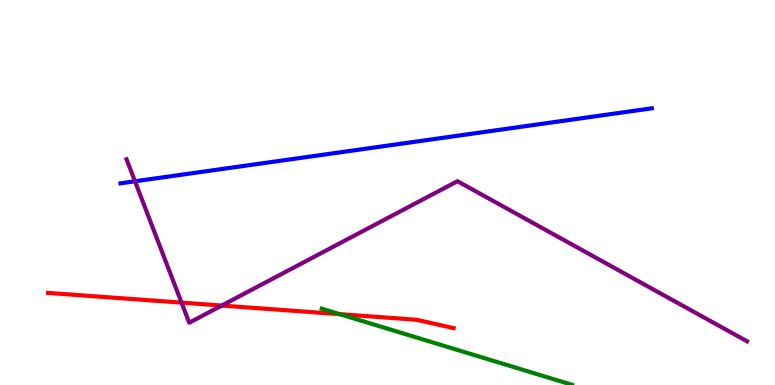[{'lines': ['blue', 'red'], 'intersections': []}, {'lines': ['green', 'red'], 'intersections': [{'x': 4.38, 'y': 1.84}]}, {'lines': ['purple', 'red'], 'intersections': [{'x': 2.34, 'y': 2.14}, {'x': 2.86, 'y': 2.06}]}, {'lines': ['blue', 'green'], 'intersections': []}, {'lines': ['blue', 'purple'], 'intersections': [{'x': 1.74, 'y': 5.29}]}, {'lines': ['green', 'purple'], 'intersections': []}]